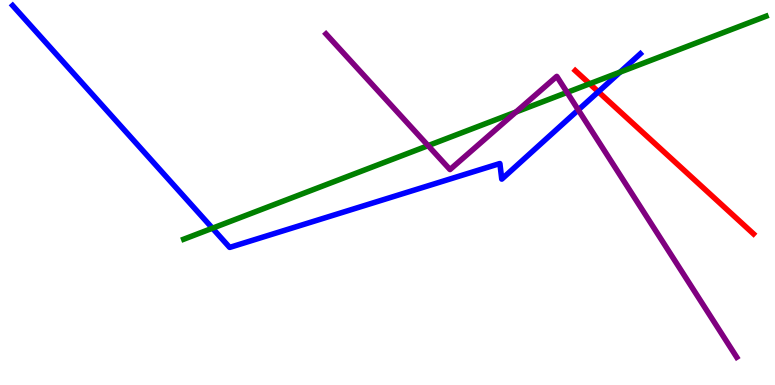[{'lines': ['blue', 'red'], 'intersections': [{'x': 7.72, 'y': 7.62}]}, {'lines': ['green', 'red'], 'intersections': [{'x': 7.61, 'y': 7.82}]}, {'lines': ['purple', 'red'], 'intersections': []}, {'lines': ['blue', 'green'], 'intersections': [{'x': 2.74, 'y': 4.07}, {'x': 8.0, 'y': 8.13}]}, {'lines': ['blue', 'purple'], 'intersections': [{'x': 7.46, 'y': 7.15}]}, {'lines': ['green', 'purple'], 'intersections': [{'x': 5.52, 'y': 6.22}, {'x': 6.66, 'y': 7.09}, {'x': 7.32, 'y': 7.6}]}]